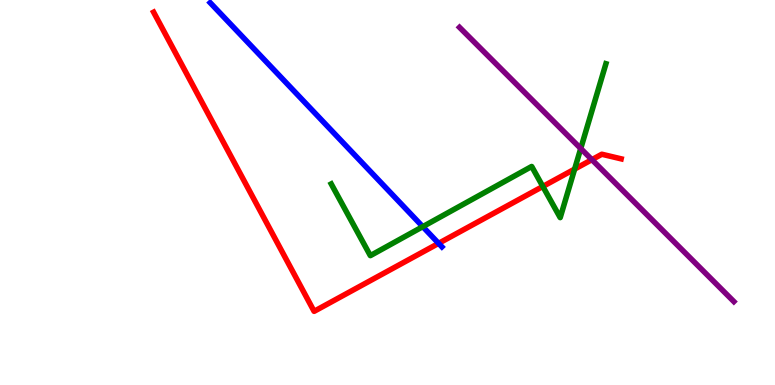[{'lines': ['blue', 'red'], 'intersections': [{'x': 5.66, 'y': 3.68}]}, {'lines': ['green', 'red'], 'intersections': [{'x': 7.0, 'y': 5.16}, {'x': 7.41, 'y': 5.61}]}, {'lines': ['purple', 'red'], 'intersections': [{'x': 7.64, 'y': 5.85}]}, {'lines': ['blue', 'green'], 'intersections': [{'x': 5.46, 'y': 4.11}]}, {'lines': ['blue', 'purple'], 'intersections': []}, {'lines': ['green', 'purple'], 'intersections': [{'x': 7.49, 'y': 6.14}]}]